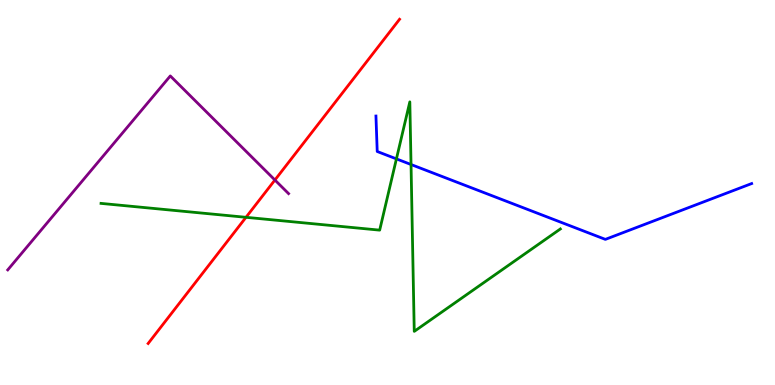[{'lines': ['blue', 'red'], 'intersections': []}, {'lines': ['green', 'red'], 'intersections': [{'x': 3.17, 'y': 4.36}]}, {'lines': ['purple', 'red'], 'intersections': [{'x': 3.55, 'y': 5.32}]}, {'lines': ['blue', 'green'], 'intersections': [{'x': 5.12, 'y': 5.87}, {'x': 5.3, 'y': 5.73}]}, {'lines': ['blue', 'purple'], 'intersections': []}, {'lines': ['green', 'purple'], 'intersections': []}]